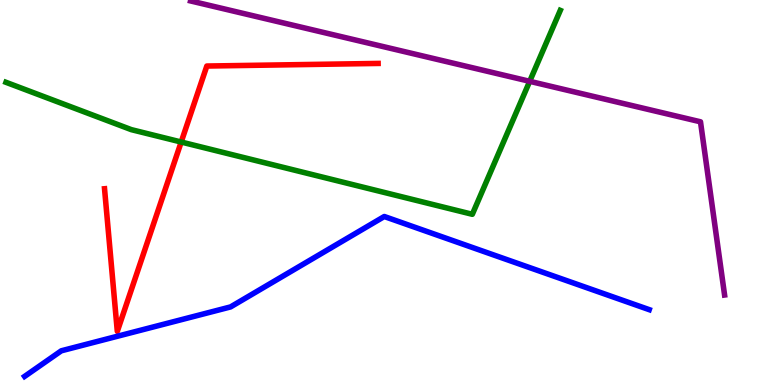[{'lines': ['blue', 'red'], 'intersections': []}, {'lines': ['green', 'red'], 'intersections': [{'x': 2.34, 'y': 6.31}]}, {'lines': ['purple', 'red'], 'intersections': []}, {'lines': ['blue', 'green'], 'intersections': []}, {'lines': ['blue', 'purple'], 'intersections': []}, {'lines': ['green', 'purple'], 'intersections': [{'x': 6.83, 'y': 7.89}]}]